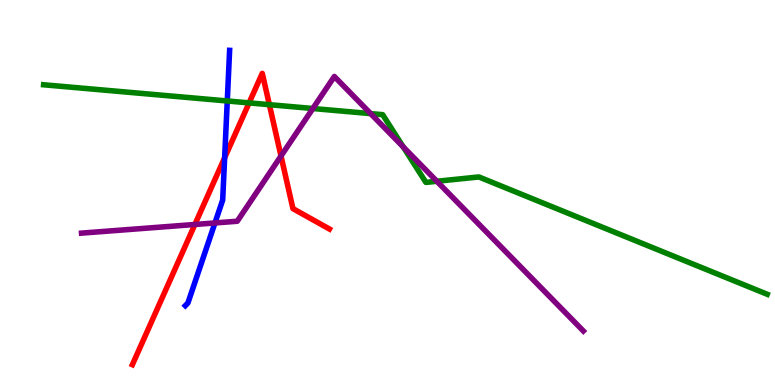[{'lines': ['blue', 'red'], 'intersections': [{'x': 2.9, 'y': 5.9}]}, {'lines': ['green', 'red'], 'intersections': [{'x': 3.21, 'y': 7.33}, {'x': 3.48, 'y': 7.28}]}, {'lines': ['purple', 'red'], 'intersections': [{'x': 2.51, 'y': 4.17}, {'x': 3.63, 'y': 5.95}]}, {'lines': ['blue', 'green'], 'intersections': [{'x': 2.93, 'y': 7.38}]}, {'lines': ['blue', 'purple'], 'intersections': [{'x': 2.77, 'y': 4.21}]}, {'lines': ['green', 'purple'], 'intersections': [{'x': 4.04, 'y': 7.18}, {'x': 4.78, 'y': 7.05}, {'x': 5.2, 'y': 6.18}, {'x': 5.64, 'y': 5.29}]}]